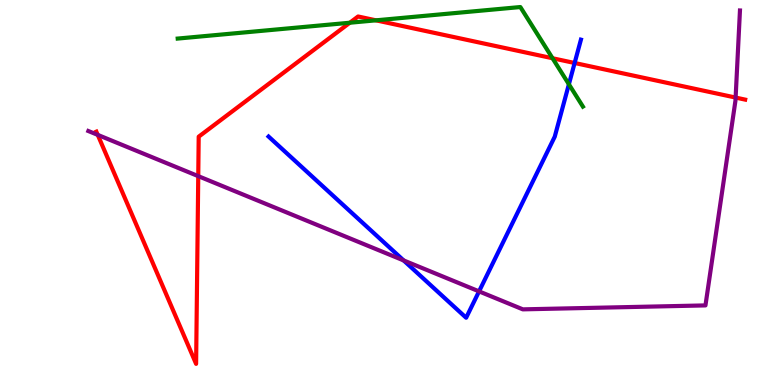[{'lines': ['blue', 'red'], 'intersections': [{'x': 7.41, 'y': 8.36}]}, {'lines': ['green', 'red'], 'intersections': [{'x': 4.51, 'y': 9.41}, {'x': 4.85, 'y': 9.47}, {'x': 7.13, 'y': 8.49}]}, {'lines': ['purple', 'red'], 'intersections': [{'x': 1.26, 'y': 6.5}, {'x': 2.56, 'y': 5.43}, {'x': 9.49, 'y': 7.47}]}, {'lines': ['blue', 'green'], 'intersections': [{'x': 7.34, 'y': 7.81}]}, {'lines': ['blue', 'purple'], 'intersections': [{'x': 5.21, 'y': 3.24}, {'x': 6.18, 'y': 2.43}]}, {'lines': ['green', 'purple'], 'intersections': []}]